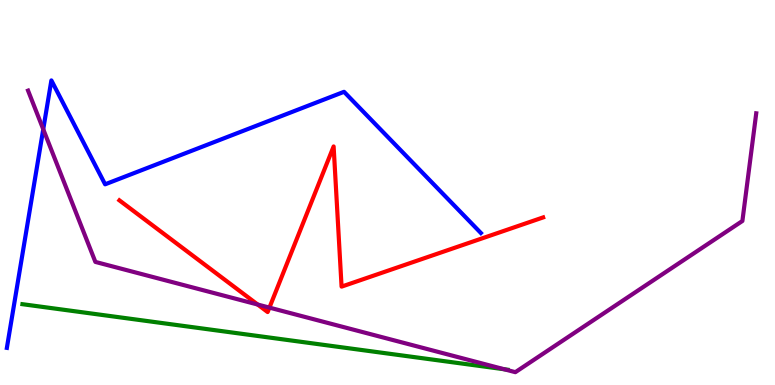[{'lines': ['blue', 'red'], 'intersections': []}, {'lines': ['green', 'red'], 'intersections': []}, {'lines': ['purple', 'red'], 'intersections': [{'x': 3.32, 'y': 2.09}, {'x': 3.48, 'y': 2.01}]}, {'lines': ['blue', 'green'], 'intersections': []}, {'lines': ['blue', 'purple'], 'intersections': [{'x': 0.558, 'y': 6.64}]}, {'lines': ['green', 'purple'], 'intersections': [{'x': 6.51, 'y': 0.409}]}]